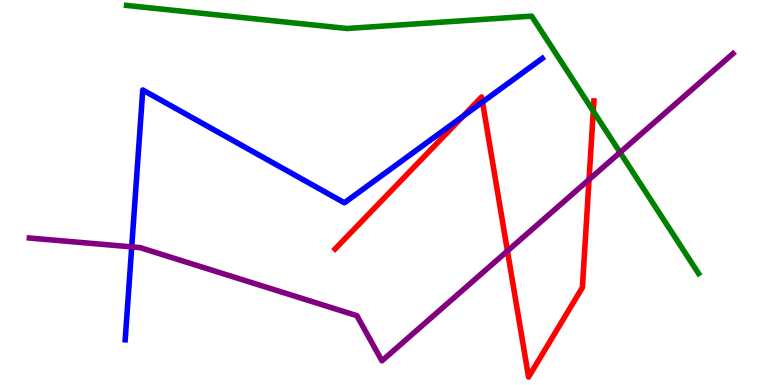[{'lines': ['blue', 'red'], 'intersections': [{'x': 5.98, 'y': 6.98}, {'x': 6.23, 'y': 7.35}]}, {'lines': ['green', 'red'], 'intersections': [{'x': 7.66, 'y': 7.11}]}, {'lines': ['purple', 'red'], 'intersections': [{'x': 6.55, 'y': 3.48}, {'x': 7.6, 'y': 5.34}]}, {'lines': ['blue', 'green'], 'intersections': []}, {'lines': ['blue', 'purple'], 'intersections': [{'x': 1.7, 'y': 3.59}]}, {'lines': ['green', 'purple'], 'intersections': [{'x': 8.0, 'y': 6.04}]}]